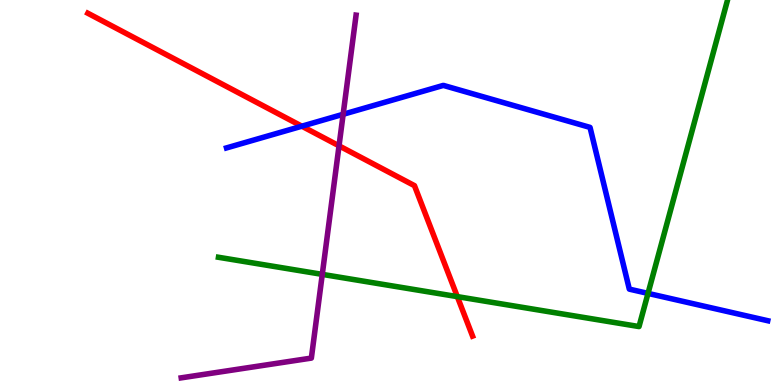[{'lines': ['blue', 'red'], 'intersections': [{'x': 3.89, 'y': 6.72}]}, {'lines': ['green', 'red'], 'intersections': [{'x': 5.9, 'y': 2.3}]}, {'lines': ['purple', 'red'], 'intersections': [{'x': 4.37, 'y': 6.21}]}, {'lines': ['blue', 'green'], 'intersections': [{'x': 8.36, 'y': 2.38}]}, {'lines': ['blue', 'purple'], 'intersections': [{'x': 4.43, 'y': 7.03}]}, {'lines': ['green', 'purple'], 'intersections': [{'x': 4.16, 'y': 2.87}]}]